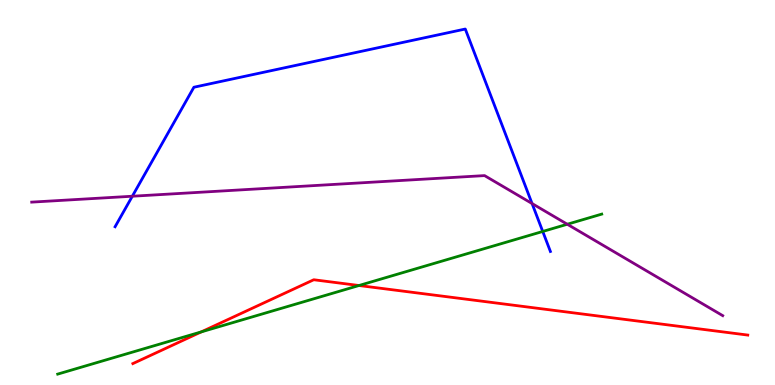[{'lines': ['blue', 'red'], 'intersections': []}, {'lines': ['green', 'red'], 'intersections': [{'x': 2.6, 'y': 1.38}, {'x': 4.63, 'y': 2.58}]}, {'lines': ['purple', 'red'], 'intersections': []}, {'lines': ['blue', 'green'], 'intersections': [{'x': 7.0, 'y': 3.99}]}, {'lines': ['blue', 'purple'], 'intersections': [{'x': 1.71, 'y': 4.9}, {'x': 6.87, 'y': 4.71}]}, {'lines': ['green', 'purple'], 'intersections': [{'x': 7.32, 'y': 4.18}]}]